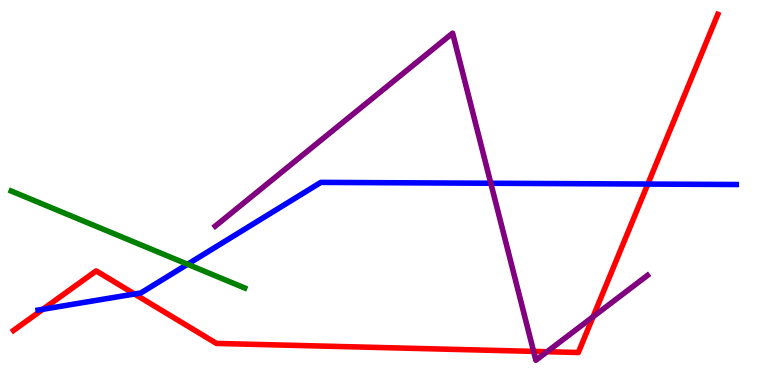[{'lines': ['blue', 'red'], 'intersections': [{'x': 0.554, 'y': 1.97}, {'x': 1.74, 'y': 2.36}, {'x': 8.36, 'y': 5.22}]}, {'lines': ['green', 'red'], 'intersections': []}, {'lines': ['purple', 'red'], 'intersections': [{'x': 6.89, 'y': 0.873}, {'x': 7.06, 'y': 0.864}, {'x': 7.65, 'y': 1.77}]}, {'lines': ['blue', 'green'], 'intersections': [{'x': 2.42, 'y': 3.14}]}, {'lines': ['blue', 'purple'], 'intersections': [{'x': 6.33, 'y': 5.24}]}, {'lines': ['green', 'purple'], 'intersections': []}]